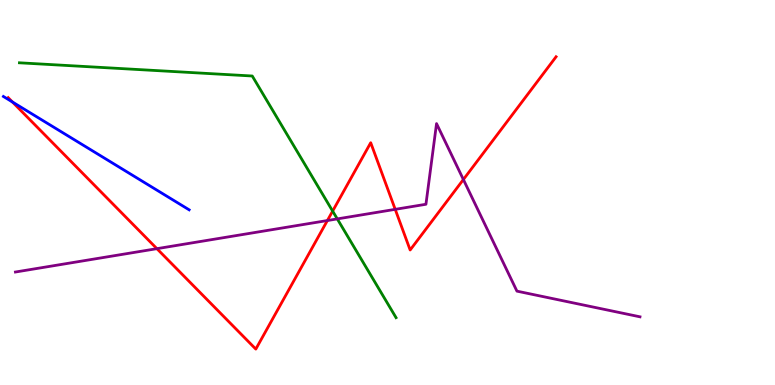[{'lines': ['blue', 'red'], 'intersections': [{'x': 0.161, 'y': 7.35}]}, {'lines': ['green', 'red'], 'intersections': [{'x': 4.29, 'y': 4.52}]}, {'lines': ['purple', 'red'], 'intersections': [{'x': 2.02, 'y': 3.54}, {'x': 4.22, 'y': 4.27}, {'x': 5.1, 'y': 4.56}, {'x': 5.98, 'y': 5.34}]}, {'lines': ['blue', 'green'], 'intersections': []}, {'lines': ['blue', 'purple'], 'intersections': []}, {'lines': ['green', 'purple'], 'intersections': [{'x': 4.35, 'y': 4.31}]}]